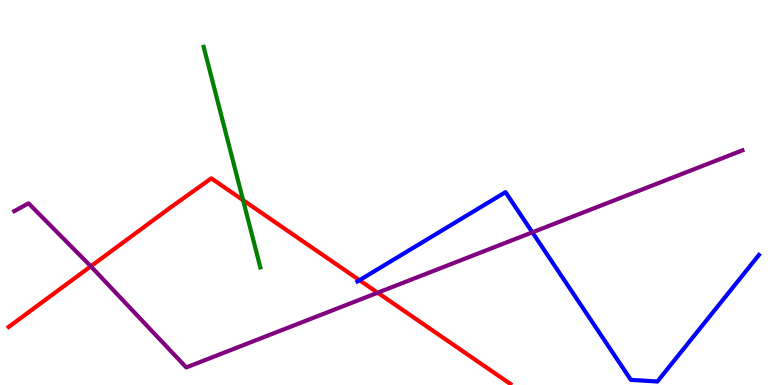[{'lines': ['blue', 'red'], 'intersections': [{'x': 4.64, 'y': 2.72}]}, {'lines': ['green', 'red'], 'intersections': [{'x': 3.14, 'y': 4.8}]}, {'lines': ['purple', 'red'], 'intersections': [{'x': 1.17, 'y': 3.08}, {'x': 4.87, 'y': 2.4}]}, {'lines': ['blue', 'green'], 'intersections': []}, {'lines': ['blue', 'purple'], 'intersections': [{'x': 6.87, 'y': 3.97}]}, {'lines': ['green', 'purple'], 'intersections': []}]